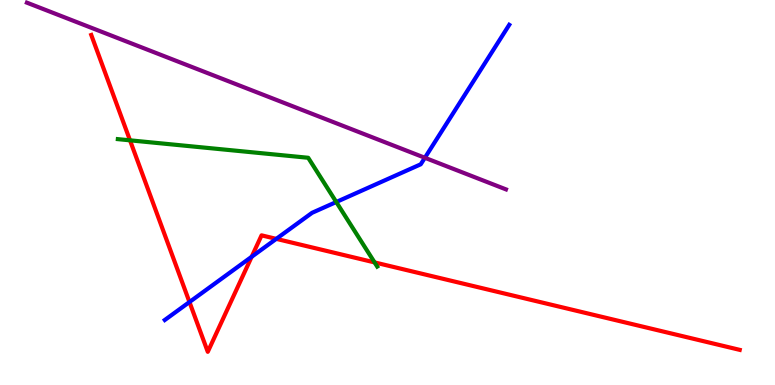[{'lines': ['blue', 'red'], 'intersections': [{'x': 2.44, 'y': 2.15}, {'x': 3.25, 'y': 3.33}, {'x': 3.56, 'y': 3.8}]}, {'lines': ['green', 'red'], 'intersections': [{'x': 1.68, 'y': 6.36}, {'x': 4.83, 'y': 3.18}]}, {'lines': ['purple', 'red'], 'intersections': []}, {'lines': ['blue', 'green'], 'intersections': [{'x': 4.34, 'y': 4.75}]}, {'lines': ['blue', 'purple'], 'intersections': [{'x': 5.48, 'y': 5.9}]}, {'lines': ['green', 'purple'], 'intersections': []}]